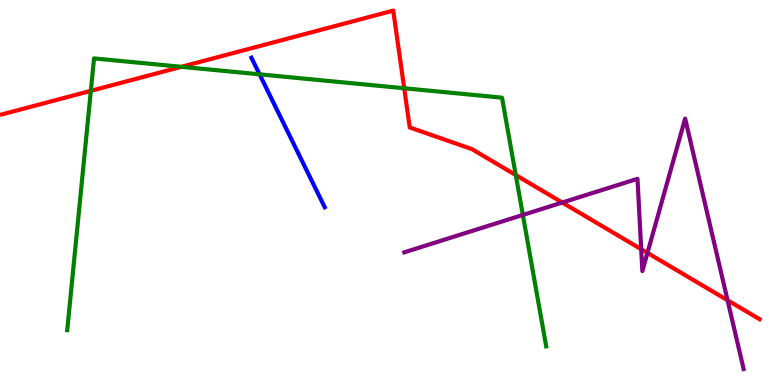[{'lines': ['blue', 'red'], 'intersections': []}, {'lines': ['green', 'red'], 'intersections': [{'x': 1.17, 'y': 7.64}, {'x': 2.34, 'y': 8.26}, {'x': 5.22, 'y': 7.71}, {'x': 6.65, 'y': 5.45}]}, {'lines': ['purple', 'red'], 'intersections': [{'x': 7.26, 'y': 4.74}, {'x': 8.27, 'y': 3.53}, {'x': 8.35, 'y': 3.43}, {'x': 9.39, 'y': 2.2}]}, {'lines': ['blue', 'green'], 'intersections': [{'x': 3.35, 'y': 8.07}]}, {'lines': ['blue', 'purple'], 'intersections': []}, {'lines': ['green', 'purple'], 'intersections': [{'x': 6.75, 'y': 4.42}]}]